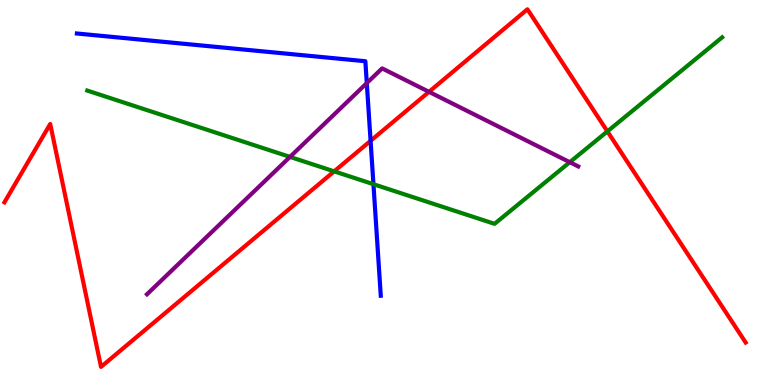[{'lines': ['blue', 'red'], 'intersections': [{'x': 4.78, 'y': 6.34}]}, {'lines': ['green', 'red'], 'intersections': [{'x': 4.31, 'y': 5.55}, {'x': 7.84, 'y': 6.59}]}, {'lines': ['purple', 'red'], 'intersections': [{'x': 5.54, 'y': 7.61}]}, {'lines': ['blue', 'green'], 'intersections': [{'x': 4.82, 'y': 5.22}]}, {'lines': ['blue', 'purple'], 'intersections': [{'x': 4.73, 'y': 7.84}]}, {'lines': ['green', 'purple'], 'intersections': [{'x': 3.74, 'y': 5.92}, {'x': 7.35, 'y': 5.79}]}]